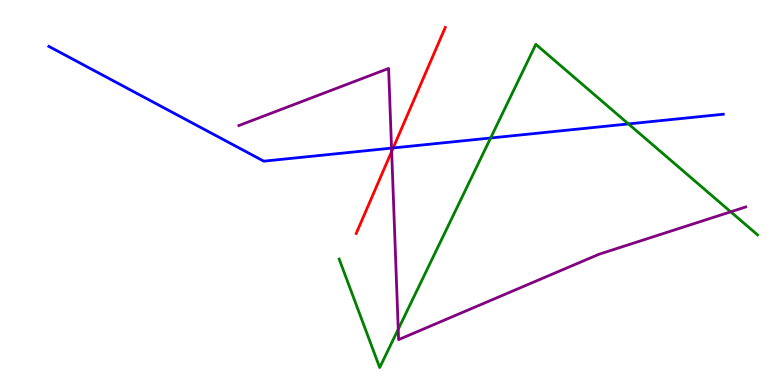[{'lines': ['blue', 'red'], 'intersections': [{'x': 5.07, 'y': 6.16}]}, {'lines': ['green', 'red'], 'intersections': []}, {'lines': ['purple', 'red'], 'intersections': [{'x': 5.05, 'y': 6.07}]}, {'lines': ['blue', 'green'], 'intersections': [{'x': 6.33, 'y': 6.42}, {'x': 8.11, 'y': 6.78}]}, {'lines': ['blue', 'purple'], 'intersections': [{'x': 5.05, 'y': 6.15}]}, {'lines': ['green', 'purple'], 'intersections': [{'x': 5.14, 'y': 1.45}, {'x': 9.43, 'y': 4.5}]}]